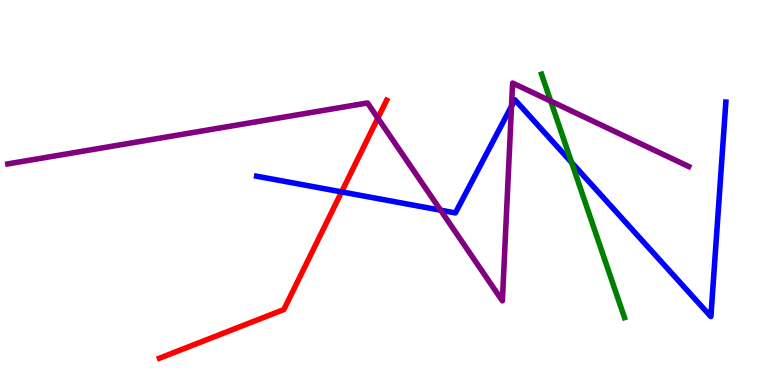[{'lines': ['blue', 'red'], 'intersections': [{'x': 4.41, 'y': 5.02}]}, {'lines': ['green', 'red'], 'intersections': []}, {'lines': ['purple', 'red'], 'intersections': [{'x': 4.88, 'y': 6.93}]}, {'lines': ['blue', 'green'], 'intersections': [{'x': 7.38, 'y': 5.78}]}, {'lines': ['blue', 'purple'], 'intersections': [{'x': 5.69, 'y': 4.54}, {'x': 6.6, 'y': 7.24}]}, {'lines': ['green', 'purple'], 'intersections': [{'x': 7.11, 'y': 7.37}]}]